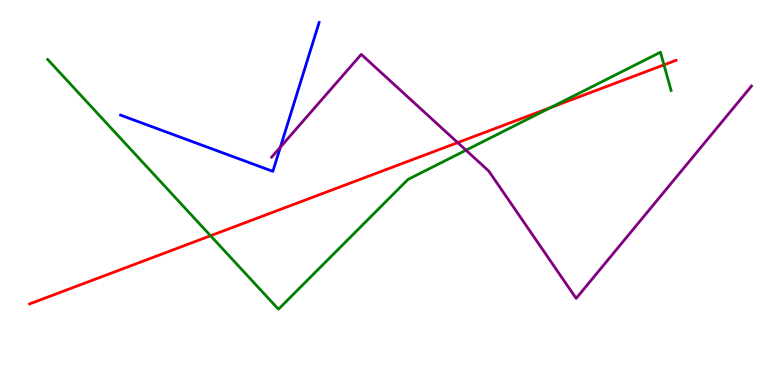[{'lines': ['blue', 'red'], 'intersections': []}, {'lines': ['green', 'red'], 'intersections': [{'x': 2.72, 'y': 3.88}, {'x': 7.1, 'y': 7.21}, {'x': 8.57, 'y': 8.32}]}, {'lines': ['purple', 'red'], 'intersections': [{'x': 5.91, 'y': 6.3}]}, {'lines': ['blue', 'green'], 'intersections': []}, {'lines': ['blue', 'purple'], 'intersections': [{'x': 3.62, 'y': 6.18}]}, {'lines': ['green', 'purple'], 'intersections': [{'x': 6.01, 'y': 6.1}]}]